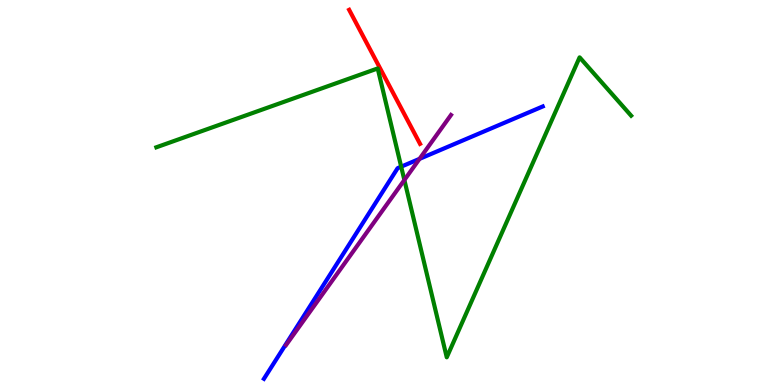[{'lines': ['blue', 'red'], 'intersections': []}, {'lines': ['green', 'red'], 'intersections': []}, {'lines': ['purple', 'red'], 'intersections': []}, {'lines': ['blue', 'green'], 'intersections': [{'x': 5.18, 'y': 5.67}]}, {'lines': ['blue', 'purple'], 'intersections': [{'x': 5.41, 'y': 5.87}]}, {'lines': ['green', 'purple'], 'intersections': [{'x': 5.22, 'y': 5.32}]}]